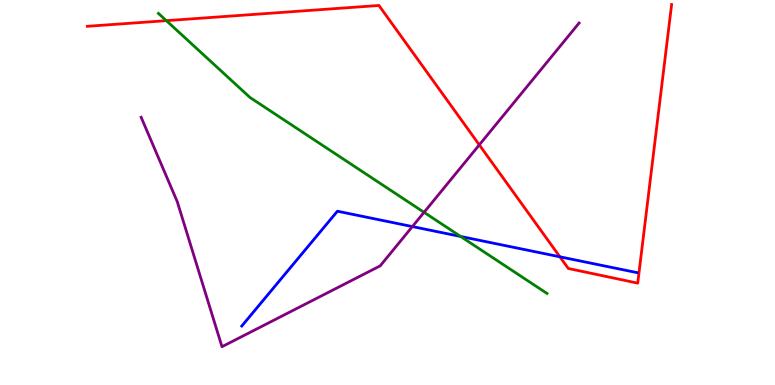[{'lines': ['blue', 'red'], 'intersections': [{'x': 7.22, 'y': 3.33}]}, {'lines': ['green', 'red'], 'intersections': [{'x': 2.15, 'y': 9.46}]}, {'lines': ['purple', 'red'], 'intersections': [{'x': 6.18, 'y': 6.24}]}, {'lines': ['blue', 'green'], 'intersections': [{'x': 5.94, 'y': 3.86}]}, {'lines': ['blue', 'purple'], 'intersections': [{'x': 5.32, 'y': 4.11}]}, {'lines': ['green', 'purple'], 'intersections': [{'x': 5.47, 'y': 4.49}]}]